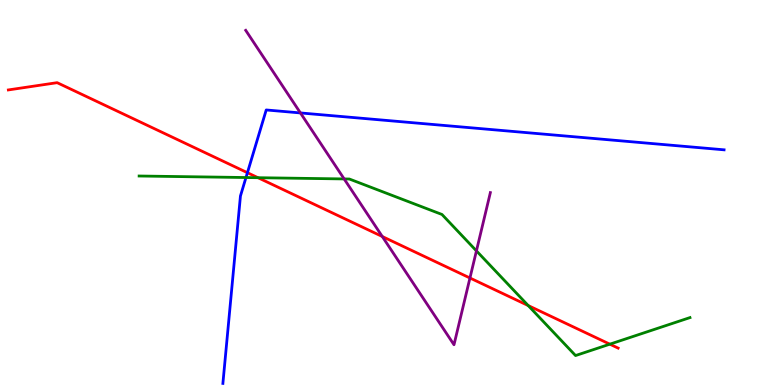[{'lines': ['blue', 'red'], 'intersections': [{'x': 3.19, 'y': 5.51}]}, {'lines': ['green', 'red'], 'intersections': [{'x': 3.33, 'y': 5.38}, {'x': 6.82, 'y': 2.06}, {'x': 7.87, 'y': 1.06}]}, {'lines': ['purple', 'red'], 'intersections': [{'x': 4.93, 'y': 3.86}, {'x': 6.06, 'y': 2.78}]}, {'lines': ['blue', 'green'], 'intersections': [{'x': 3.17, 'y': 5.39}]}, {'lines': ['blue', 'purple'], 'intersections': [{'x': 3.88, 'y': 7.07}]}, {'lines': ['green', 'purple'], 'intersections': [{'x': 4.44, 'y': 5.35}, {'x': 6.15, 'y': 3.48}]}]